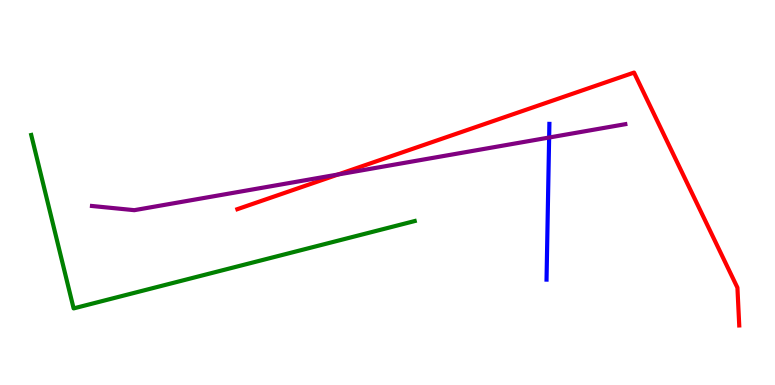[{'lines': ['blue', 'red'], 'intersections': []}, {'lines': ['green', 'red'], 'intersections': []}, {'lines': ['purple', 'red'], 'intersections': [{'x': 4.36, 'y': 5.47}]}, {'lines': ['blue', 'green'], 'intersections': []}, {'lines': ['blue', 'purple'], 'intersections': [{'x': 7.09, 'y': 6.43}]}, {'lines': ['green', 'purple'], 'intersections': []}]